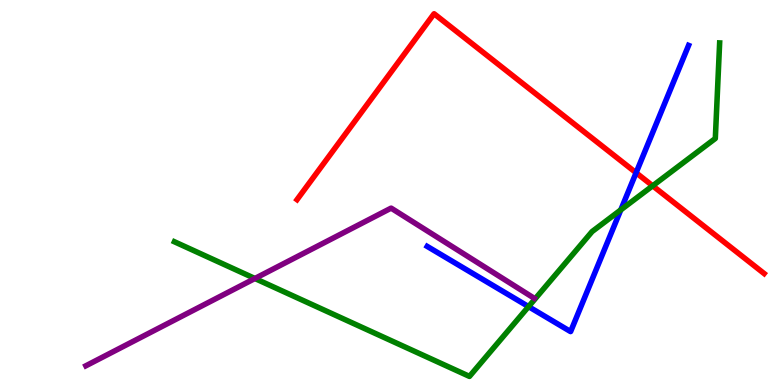[{'lines': ['blue', 'red'], 'intersections': [{'x': 8.21, 'y': 5.51}]}, {'lines': ['green', 'red'], 'intersections': [{'x': 8.42, 'y': 5.17}]}, {'lines': ['purple', 'red'], 'intersections': []}, {'lines': ['blue', 'green'], 'intersections': [{'x': 6.82, 'y': 2.04}, {'x': 8.01, 'y': 4.55}]}, {'lines': ['blue', 'purple'], 'intersections': []}, {'lines': ['green', 'purple'], 'intersections': [{'x': 3.29, 'y': 2.77}]}]